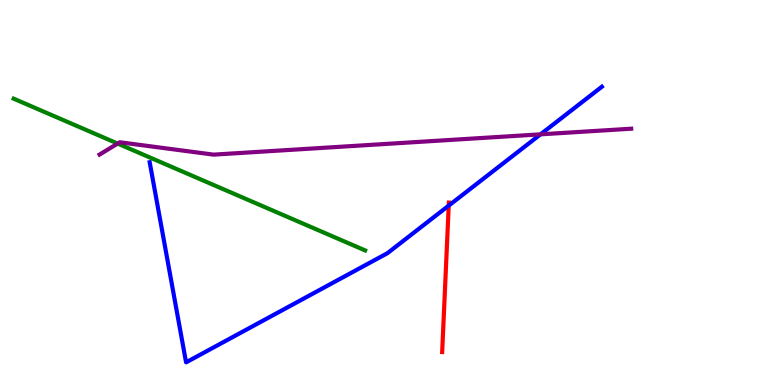[{'lines': ['blue', 'red'], 'intersections': [{'x': 5.79, 'y': 4.66}]}, {'lines': ['green', 'red'], 'intersections': []}, {'lines': ['purple', 'red'], 'intersections': []}, {'lines': ['blue', 'green'], 'intersections': []}, {'lines': ['blue', 'purple'], 'intersections': [{'x': 6.97, 'y': 6.51}]}, {'lines': ['green', 'purple'], 'intersections': [{'x': 1.52, 'y': 6.27}]}]